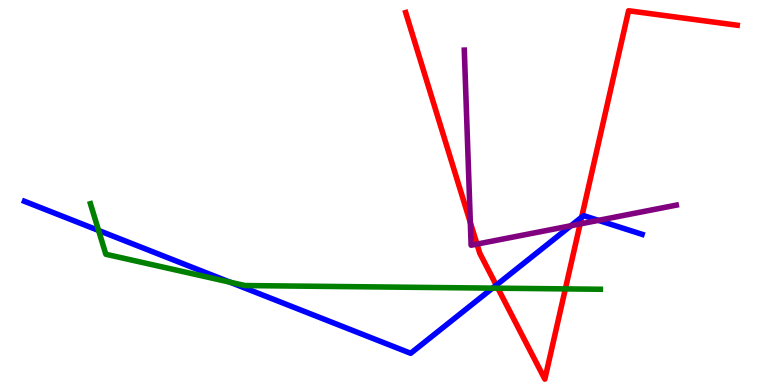[{'lines': ['blue', 'red'], 'intersections': [{'x': 6.4, 'y': 2.59}, {'x': 7.51, 'y': 4.36}]}, {'lines': ['green', 'red'], 'intersections': [{'x': 6.42, 'y': 2.51}, {'x': 7.29, 'y': 2.5}]}, {'lines': ['purple', 'red'], 'intersections': [{'x': 6.07, 'y': 4.22}, {'x': 6.15, 'y': 3.66}, {'x': 7.49, 'y': 4.18}]}, {'lines': ['blue', 'green'], 'intersections': [{'x': 1.27, 'y': 4.01}, {'x': 2.97, 'y': 2.67}, {'x': 6.36, 'y': 2.52}]}, {'lines': ['blue', 'purple'], 'intersections': [{'x': 7.37, 'y': 4.14}, {'x': 7.72, 'y': 4.28}]}, {'lines': ['green', 'purple'], 'intersections': []}]